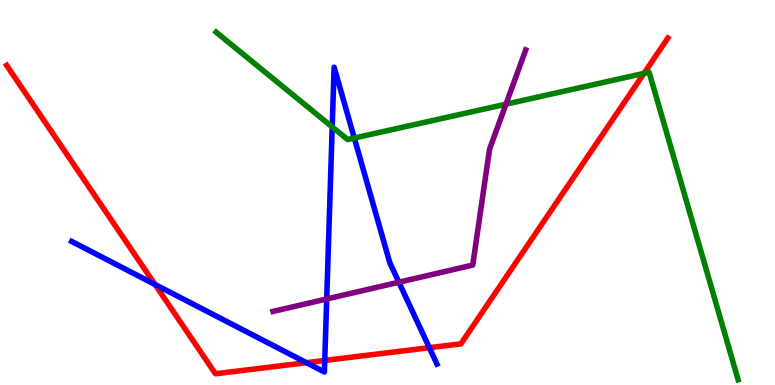[{'lines': ['blue', 'red'], 'intersections': [{'x': 2.0, 'y': 2.61}, {'x': 3.95, 'y': 0.58}, {'x': 4.19, 'y': 0.638}, {'x': 5.54, 'y': 0.969}]}, {'lines': ['green', 'red'], 'intersections': [{'x': 8.31, 'y': 8.09}]}, {'lines': ['purple', 'red'], 'intersections': []}, {'lines': ['blue', 'green'], 'intersections': [{'x': 4.29, 'y': 6.7}, {'x': 4.57, 'y': 6.41}]}, {'lines': ['blue', 'purple'], 'intersections': [{'x': 4.22, 'y': 2.23}, {'x': 5.15, 'y': 2.67}]}, {'lines': ['green', 'purple'], 'intersections': [{'x': 6.53, 'y': 7.29}]}]